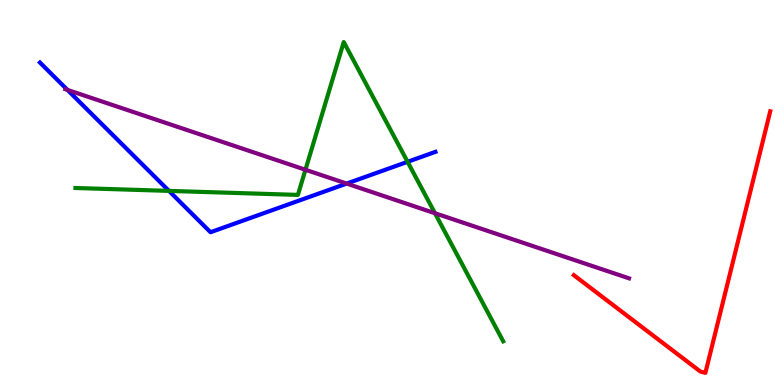[{'lines': ['blue', 'red'], 'intersections': []}, {'lines': ['green', 'red'], 'intersections': []}, {'lines': ['purple', 'red'], 'intersections': []}, {'lines': ['blue', 'green'], 'intersections': [{'x': 2.18, 'y': 5.04}, {'x': 5.26, 'y': 5.8}]}, {'lines': ['blue', 'purple'], 'intersections': [{'x': 0.87, 'y': 7.66}, {'x': 4.47, 'y': 5.23}]}, {'lines': ['green', 'purple'], 'intersections': [{'x': 3.94, 'y': 5.59}, {'x': 5.61, 'y': 4.46}]}]